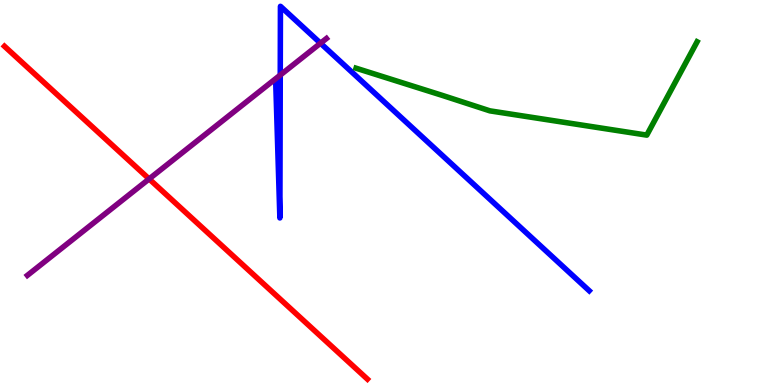[{'lines': ['blue', 'red'], 'intersections': []}, {'lines': ['green', 'red'], 'intersections': []}, {'lines': ['purple', 'red'], 'intersections': [{'x': 1.92, 'y': 5.35}]}, {'lines': ['blue', 'green'], 'intersections': []}, {'lines': ['blue', 'purple'], 'intersections': [{'x': 3.62, 'y': 8.05}, {'x': 4.14, 'y': 8.88}]}, {'lines': ['green', 'purple'], 'intersections': []}]